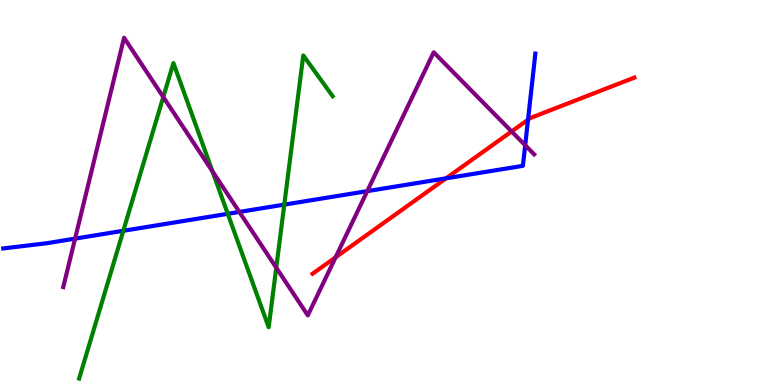[{'lines': ['blue', 'red'], 'intersections': [{'x': 5.76, 'y': 5.37}, {'x': 6.81, 'y': 6.89}]}, {'lines': ['green', 'red'], 'intersections': []}, {'lines': ['purple', 'red'], 'intersections': [{'x': 4.33, 'y': 3.32}, {'x': 6.6, 'y': 6.59}]}, {'lines': ['blue', 'green'], 'intersections': [{'x': 1.59, 'y': 4.01}, {'x': 2.94, 'y': 4.45}, {'x': 3.67, 'y': 4.69}]}, {'lines': ['blue', 'purple'], 'intersections': [{'x': 0.969, 'y': 3.8}, {'x': 3.09, 'y': 4.5}, {'x': 4.74, 'y': 5.04}, {'x': 6.78, 'y': 6.23}]}, {'lines': ['green', 'purple'], 'intersections': [{'x': 2.11, 'y': 7.48}, {'x': 2.74, 'y': 5.55}, {'x': 3.56, 'y': 3.05}]}]